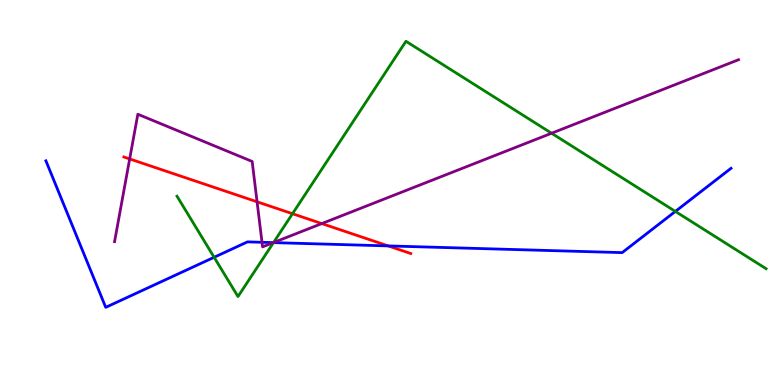[{'lines': ['blue', 'red'], 'intersections': [{'x': 5.01, 'y': 3.61}]}, {'lines': ['green', 'red'], 'intersections': [{'x': 3.77, 'y': 4.45}]}, {'lines': ['purple', 'red'], 'intersections': [{'x': 1.67, 'y': 5.87}, {'x': 3.32, 'y': 4.76}, {'x': 4.15, 'y': 4.19}]}, {'lines': ['blue', 'green'], 'intersections': [{'x': 2.76, 'y': 3.32}, {'x': 3.53, 'y': 3.7}, {'x': 8.71, 'y': 4.51}]}, {'lines': ['blue', 'purple'], 'intersections': [{'x': 3.38, 'y': 3.71}, {'x': 3.53, 'y': 3.7}]}, {'lines': ['green', 'purple'], 'intersections': [{'x': 3.53, 'y': 3.7}, {'x': 7.12, 'y': 6.54}]}]